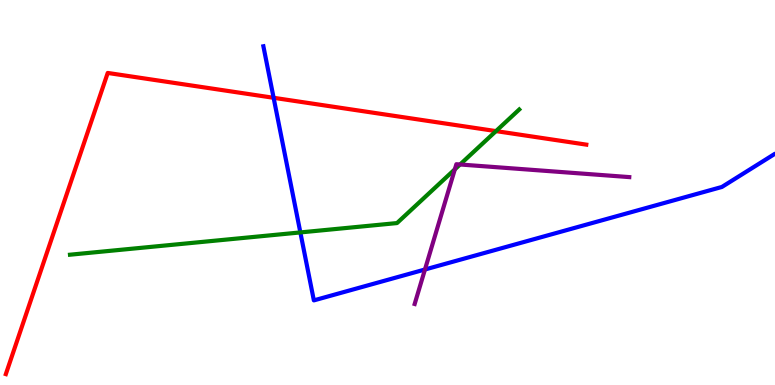[{'lines': ['blue', 'red'], 'intersections': [{'x': 3.53, 'y': 7.46}]}, {'lines': ['green', 'red'], 'intersections': [{'x': 6.4, 'y': 6.59}]}, {'lines': ['purple', 'red'], 'intersections': []}, {'lines': ['blue', 'green'], 'intersections': [{'x': 3.88, 'y': 3.96}]}, {'lines': ['blue', 'purple'], 'intersections': [{'x': 5.48, 'y': 3.0}]}, {'lines': ['green', 'purple'], 'intersections': [{'x': 5.87, 'y': 5.6}, {'x': 5.94, 'y': 5.73}]}]